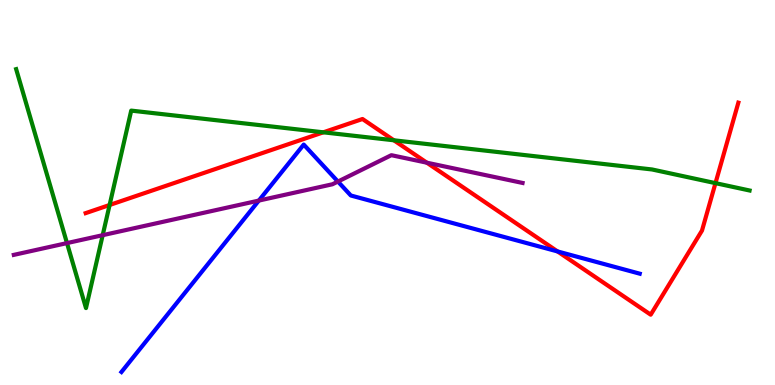[{'lines': ['blue', 'red'], 'intersections': [{'x': 7.19, 'y': 3.47}]}, {'lines': ['green', 'red'], 'intersections': [{'x': 1.41, 'y': 4.68}, {'x': 4.17, 'y': 6.56}, {'x': 5.08, 'y': 6.36}, {'x': 9.23, 'y': 5.24}]}, {'lines': ['purple', 'red'], 'intersections': [{'x': 5.51, 'y': 5.77}]}, {'lines': ['blue', 'green'], 'intersections': []}, {'lines': ['blue', 'purple'], 'intersections': [{'x': 3.34, 'y': 4.79}, {'x': 4.36, 'y': 5.28}]}, {'lines': ['green', 'purple'], 'intersections': [{'x': 0.864, 'y': 3.69}, {'x': 1.33, 'y': 3.89}]}]